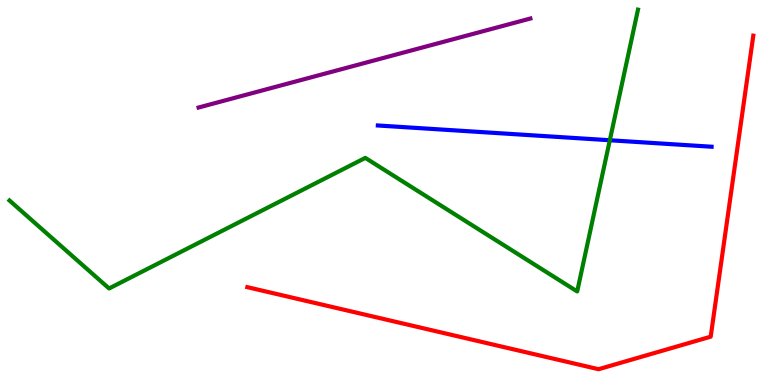[{'lines': ['blue', 'red'], 'intersections': []}, {'lines': ['green', 'red'], 'intersections': []}, {'lines': ['purple', 'red'], 'intersections': []}, {'lines': ['blue', 'green'], 'intersections': [{'x': 7.87, 'y': 6.36}]}, {'lines': ['blue', 'purple'], 'intersections': []}, {'lines': ['green', 'purple'], 'intersections': []}]